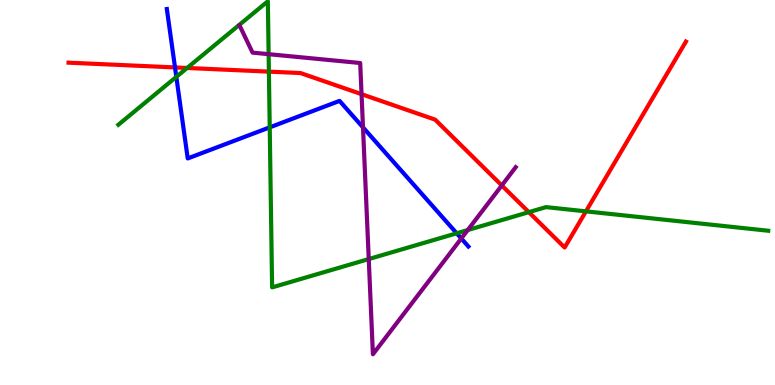[{'lines': ['blue', 'red'], 'intersections': [{'x': 2.26, 'y': 8.25}]}, {'lines': ['green', 'red'], 'intersections': [{'x': 2.41, 'y': 8.23}, {'x': 3.47, 'y': 8.14}, {'x': 6.82, 'y': 4.49}, {'x': 7.56, 'y': 4.51}]}, {'lines': ['purple', 'red'], 'intersections': [{'x': 4.67, 'y': 7.55}, {'x': 6.47, 'y': 5.18}]}, {'lines': ['blue', 'green'], 'intersections': [{'x': 2.28, 'y': 8.0}, {'x': 3.48, 'y': 6.69}, {'x': 5.89, 'y': 3.94}]}, {'lines': ['blue', 'purple'], 'intersections': [{'x': 4.68, 'y': 6.69}, {'x': 5.95, 'y': 3.81}]}, {'lines': ['green', 'purple'], 'intersections': [{'x': 3.47, 'y': 8.59}, {'x': 4.76, 'y': 3.27}, {'x': 6.04, 'y': 4.02}]}]